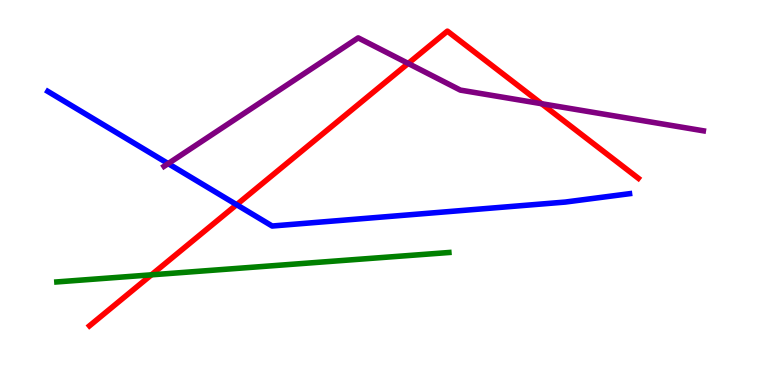[{'lines': ['blue', 'red'], 'intersections': [{'x': 3.05, 'y': 4.68}]}, {'lines': ['green', 'red'], 'intersections': [{'x': 1.95, 'y': 2.86}]}, {'lines': ['purple', 'red'], 'intersections': [{'x': 5.27, 'y': 8.35}, {'x': 6.99, 'y': 7.31}]}, {'lines': ['blue', 'green'], 'intersections': []}, {'lines': ['blue', 'purple'], 'intersections': [{'x': 2.17, 'y': 5.75}]}, {'lines': ['green', 'purple'], 'intersections': []}]